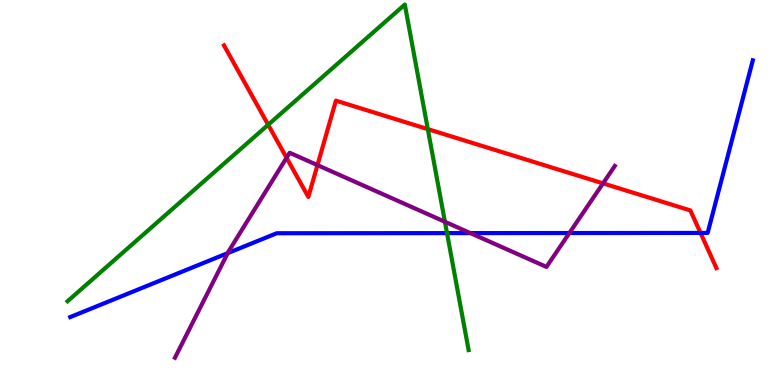[{'lines': ['blue', 'red'], 'intersections': [{'x': 9.04, 'y': 3.95}]}, {'lines': ['green', 'red'], 'intersections': [{'x': 3.46, 'y': 6.76}, {'x': 5.52, 'y': 6.65}]}, {'lines': ['purple', 'red'], 'intersections': [{'x': 3.7, 'y': 5.9}, {'x': 4.1, 'y': 5.71}, {'x': 7.78, 'y': 5.24}]}, {'lines': ['blue', 'green'], 'intersections': [{'x': 5.77, 'y': 3.94}]}, {'lines': ['blue', 'purple'], 'intersections': [{'x': 2.94, 'y': 3.42}, {'x': 6.07, 'y': 3.95}, {'x': 7.35, 'y': 3.95}]}, {'lines': ['green', 'purple'], 'intersections': [{'x': 5.74, 'y': 4.24}]}]